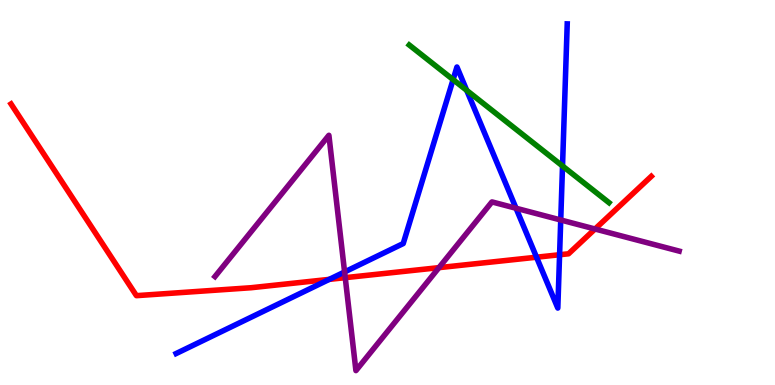[{'lines': ['blue', 'red'], 'intersections': [{'x': 4.25, 'y': 2.74}, {'x': 6.92, 'y': 3.32}, {'x': 7.22, 'y': 3.38}]}, {'lines': ['green', 'red'], 'intersections': []}, {'lines': ['purple', 'red'], 'intersections': [{'x': 4.45, 'y': 2.79}, {'x': 5.66, 'y': 3.05}, {'x': 7.68, 'y': 4.05}]}, {'lines': ['blue', 'green'], 'intersections': [{'x': 5.85, 'y': 7.93}, {'x': 6.02, 'y': 7.65}, {'x': 7.26, 'y': 5.69}]}, {'lines': ['blue', 'purple'], 'intersections': [{'x': 4.45, 'y': 2.94}, {'x': 6.66, 'y': 4.59}, {'x': 7.24, 'y': 4.29}]}, {'lines': ['green', 'purple'], 'intersections': []}]